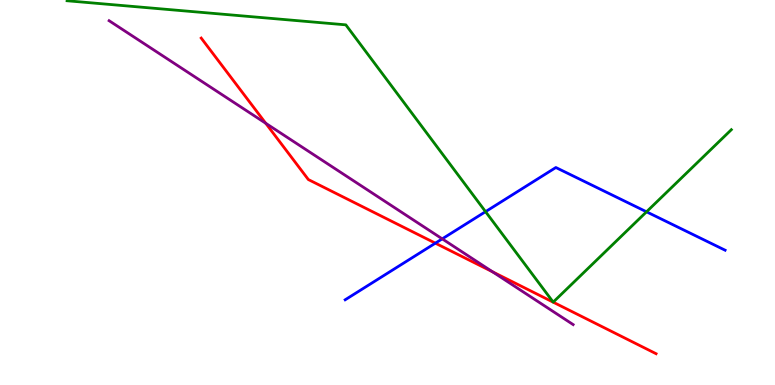[{'lines': ['blue', 'red'], 'intersections': [{'x': 5.62, 'y': 3.68}]}, {'lines': ['green', 'red'], 'intersections': []}, {'lines': ['purple', 'red'], 'intersections': [{'x': 3.43, 'y': 6.8}, {'x': 6.36, 'y': 2.94}]}, {'lines': ['blue', 'green'], 'intersections': [{'x': 6.27, 'y': 4.5}, {'x': 8.34, 'y': 4.5}]}, {'lines': ['blue', 'purple'], 'intersections': [{'x': 5.71, 'y': 3.8}]}, {'lines': ['green', 'purple'], 'intersections': []}]